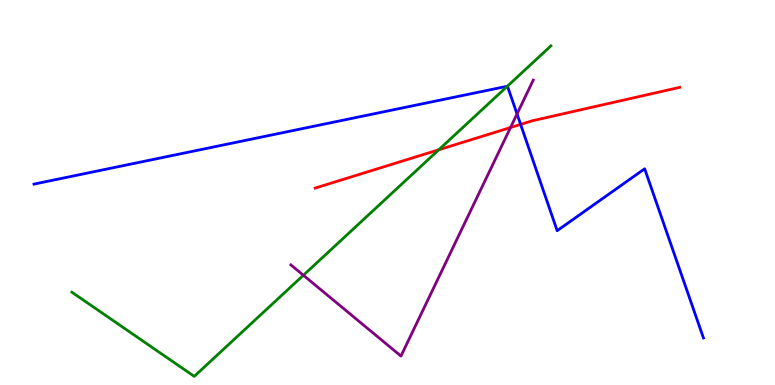[{'lines': ['blue', 'red'], 'intersections': [{'x': 6.72, 'y': 6.77}]}, {'lines': ['green', 'red'], 'intersections': [{'x': 5.66, 'y': 6.11}]}, {'lines': ['purple', 'red'], 'intersections': [{'x': 6.59, 'y': 6.69}]}, {'lines': ['blue', 'green'], 'intersections': [{'x': 6.55, 'y': 7.76}]}, {'lines': ['blue', 'purple'], 'intersections': [{'x': 6.67, 'y': 7.04}]}, {'lines': ['green', 'purple'], 'intersections': [{'x': 3.91, 'y': 2.85}]}]